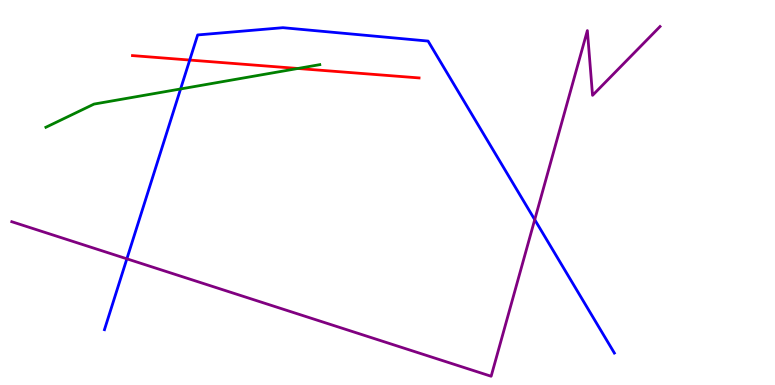[{'lines': ['blue', 'red'], 'intersections': [{'x': 2.45, 'y': 8.44}]}, {'lines': ['green', 'red'], 'intersections': [{'x': 3.84, 'y': 8.22}]}, {'lines': ['purple', 'red'], 'intersections': []}, {'lines': ['blue', 'green'], 'intersections': [{'x': 2.33, 'y': 7.69}]}, {'lines': ['blue', 'purple'], 'intersections': [{'x': 1.64, 'y': 3.28}, {'x': 6.9, 'y': 4.29}]}, {'lines': ['green', 'purple'], 'intersections': []}]